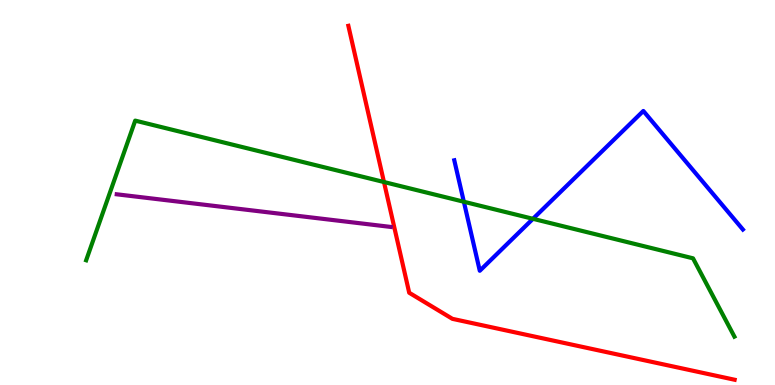[{'lines': ['blue', 'red'], 'intersections': []}, {'lines': ['green', 'red'], 'intersections': [{'x': 4.95, 'y': 5.27}]}, {'lines': ['purple', 'red'], 'intersections': []}, {'lines': ['blue', 'green'], 'intersections': [{'x': 5.99, 'y': 4.76}, {'x': 6.88, 'y': 4.32}]}, {'lines': ['blue', 'purple'], 'intersections': []}, {'lines': ['green', 'purple'], 'intersections': []}]